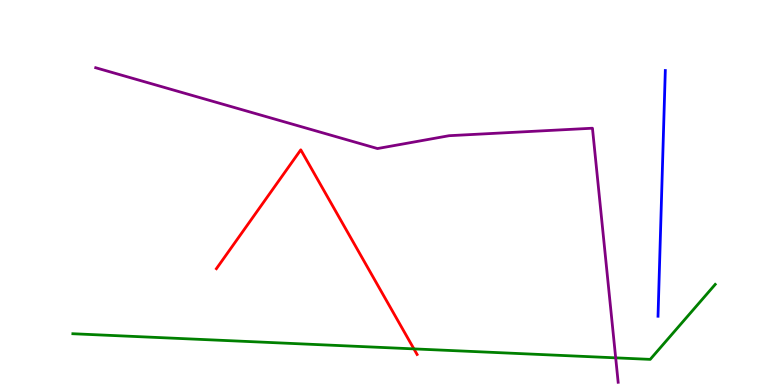[{'lines': ['blue', 'red'], 'intersections': []}, {'lines': ['green', 'red'], 'intersections': [{'x': 5.34, 'y': 0.938}]}, {'lines': ['purple', 'red'], 'intersections': []}, {'lines': ['blue', 'green'], 'intersections': []}, {'lines': ['blue', 'purple'], 'intersections': []}, {'lines': ['green', 'purple'], 'intersections': [{'x': 7.94, 'y': 0.705}]}]